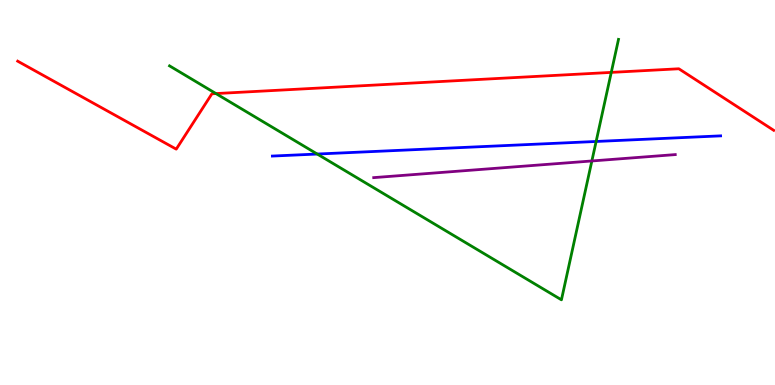[{'lines': ['blue', 'red'], 'intersections': []}, {'lines': ['green', 'red'], 'intersections': [{'x': 2.79, 'y': 7.57}, {'x': 7.89, 'y': 8.12}]}, {'lines': ['purple', 'red'], 'intersections': []}, {'lines': ['blue', 'green'], 'intersections': [{'x': 4.09, 'y': 6.0}, {'x': 7.69, 'y': 6.33}]}, {'lines': ['blue', 'purple'], 'intersections': []}, {'lines': ['green', 'purple'], 'intersections': [{'x': 7.64, 'y': 5.82}]}]